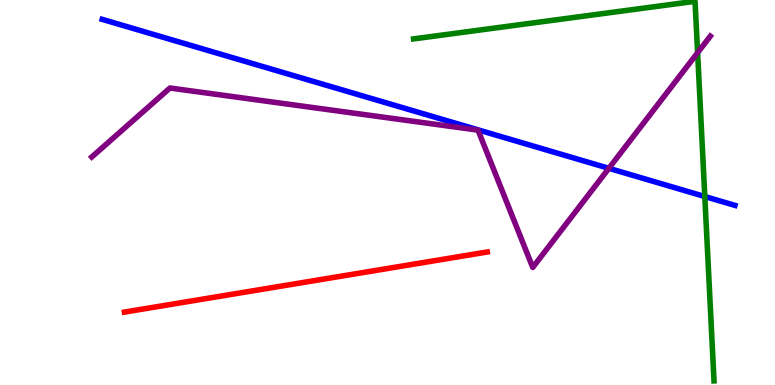[{'lines': ['blue', 'red'], 'intersections': []}, {'lines': ['green', 'red'], 'intersections': []}, {'lines': ['purple', 'red'], 'intersections': []}, {'lines': ['blue', 'green'], 'intersections': [{'x': 9.09, 'y': 4.9}]}, {'lines': ['blue', 'purple'], 'intersections': [{'x': 7.86, 'y': 5.63}]}, {'lines': ['green', 'purple'], 'intersections': [{'x': 9.0, 'y': 8.63}]}]